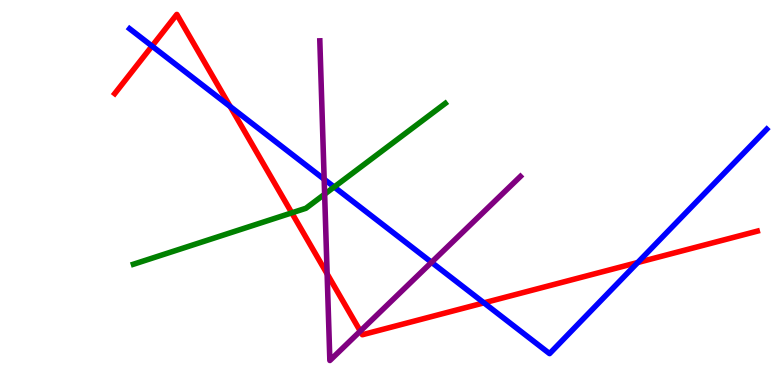[{'lines': ['blue', 'red'], 'intersections': [{'x': 1.96, 'y': 8.8}, {'x': 2.97, 'y': 7.23}, {'x': 6.24, 'y': 2.13}, {'x': 8.23, 'y': 3.18}]}, {'lines': ['green', 'red'], 'intersections': [{'x': 3.76, 'y': 4.47}]}, {'lines': ['purple', 'red'], 'intersections': [{'x': 4.22, 'y': 2.89}, {'x': 4.65, 'y': 1.4}]}, {'lines': ['blue', 'green'], 'intersections': [{'x': 4.31, 'y': 5.14}]}, {'lines': ['blue', 'purple'], 'intersections': [{'x': 4.18, 'y': 5.34}, {'x': 5.57, 'y': 3.19}]}, {'lines': ['green', 'purple'], 'intersections': [{'x': 4.19, 'y': 4.96}]}]